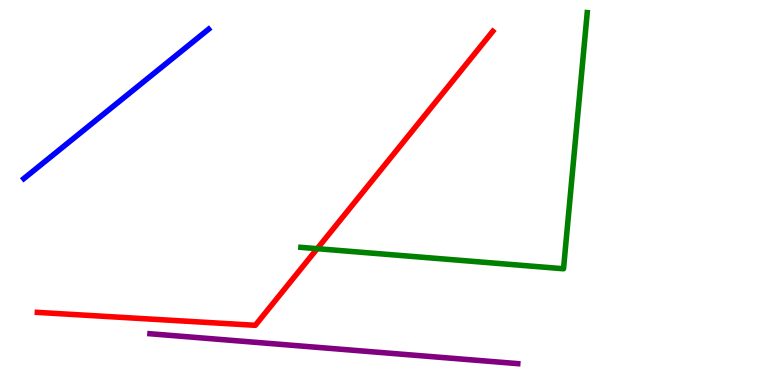[{'lines': ['blue', 'red'], 'intersections': []}, {'lines': ['green', 'red'], 'intersections': [{'x': 4.09, 'y': 3.54}]}, {'lines': ['purple', 'red'], 'intersections': []}, {'lines': ['blue', 'green'], 'intersections': []}, {'lines': ['blue', 'purple'], 'intersections': []}, {'lines': ['green', 'purple'], 'intersections': []}]